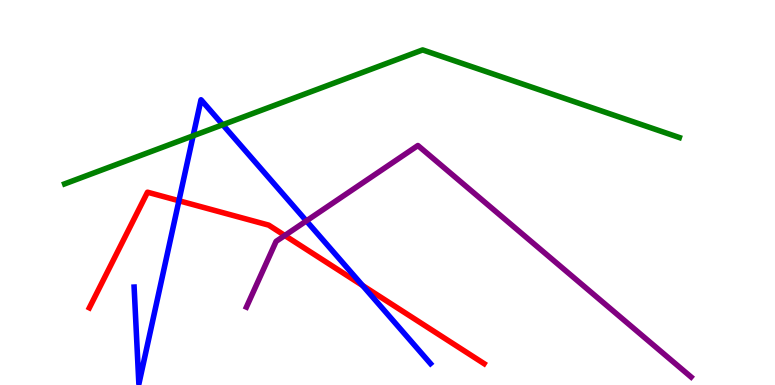[{'lines': ['blue', 'red'], 'intersections': [{'x': 2.31, 'y': 4.79}, {'x': 4.68, 'y': 2.58}]}, {'lines': ['green', 'red'], 'intersections': []}, {'lines': ['purple', 'red'], 'intersections': [{'x': 3.67, 'y': 3.88}]}, {'lines': ['blue', 'green'], 'intersections': [{'x': 2.49, 'y': 6.47}, {'x': 2.87, 'y': 6.76}]}, {'lines': ['blue', 'purple'], 'intersections': [{'x': 3.95, 'y': 4.26}]}, {'lines': ['green', 'purple'], 'intersections': []}]